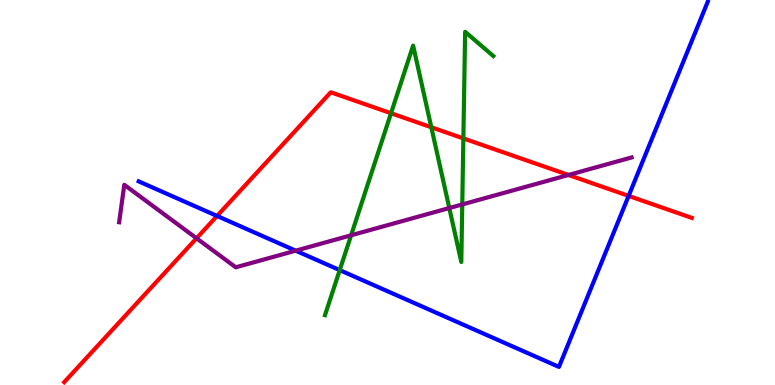[{'lines': ['blue', 'red'], 'intersections': [{'x': 2.8, 'y': 4.39}, {'x': 8.11, 'y': 4.91}]}, {'lines': ['green', 'red'], 'intersections': [{'x': 5.05, 'y': 7.06}, {'x': 5.57, 'y': 6.69}, {'x': 5.98, 'y': 6.41}]}, {'lines': ['purple', 'red'], 'intersections': [{'x': 2.54, 'y': 3.81}, {'x': 7.34, 'y': 5.46}]}, {'lines': ['blue', 'green'], 'intersections': [{'x': 4.38, 'y': 2.98}]}, {'lines': ['blue', 'purple'], 'intersections': [{'x': 3.82, 'y': 3.49}]}, {'lines': ['green', 'purple'], 'intersections': [{'x': 4.53, 'y': 3.89}, {'x': 5.8, 'y': 4.6}, {'x': 5.96, 'y': 4.69}]}]